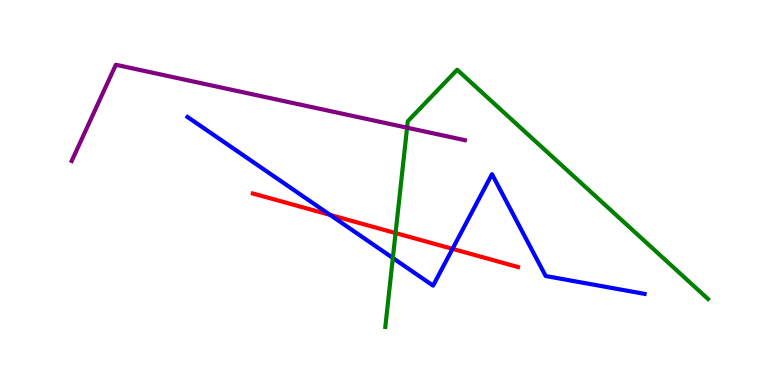[{'lines': ['blue', 'red'], 'intersections': [{'x': 4.26, 'y': 4.42}, {'x': 5.84, 'y': 3.54}]}, {'lines': ['green', 'red'], 'intersections': [{'x': 5.1, 'y': 3.95}]}, {'lines': ['purple', 'red'], 'intersections': []}, {'lines': ['blue', 'green'], 'intersections': [{'x': 5.07, 'y': 3.3}]}, {'lines': ['blue', 'purple'], 'intersections': []}, {'lines': ['green', 'purple'], 'intersections': [{'x': 5.25, 'y': 6.68}]}]